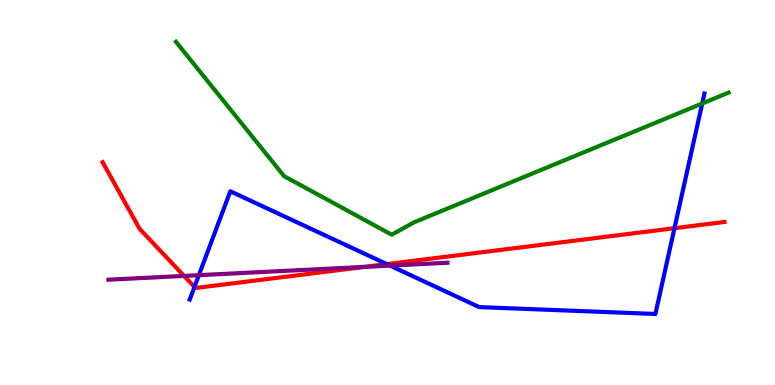[{'lines': ['blue', 'red'], 'intersections': [{'x': 2.51, 'y': 2.55}, {'x': 4.99, 'y': 3.14}, {'x': 8.7, 'y': 4.07}]}, {'lines': ['green', 'red'], 'intersections': []}, {'lines': ['purple', 'red'], 'intersections': [{'x': 2.37, 'y': 2.83}, {'x': 4.71, 'y': 3.07}]}, {'lines': ['blue', 'green'], 'intersections': [{'x': 9.06, 'y': 7.31}]}, {'lines': ['blue', 'purple'], 'intersections': [{'x': 2.57, 'y': 2.85}, {'x': 5.03, 'y': 3.1}]}, {'lines': ['green', 'purple'], 'intersections': []}]